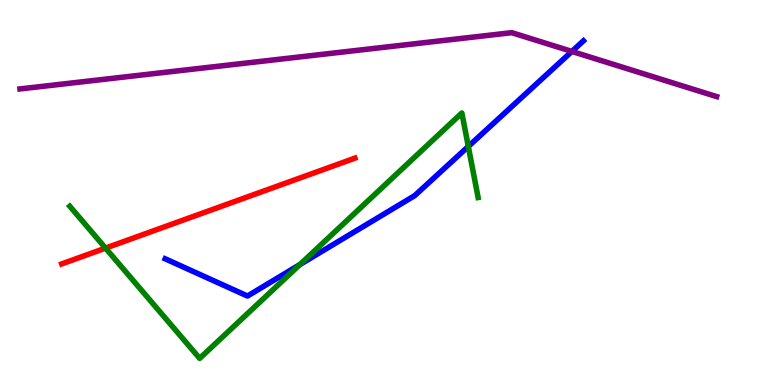[{'lines': ['blue', 'red'], 'intersections': []}, {'lines': ['green', 'red'], 'intersections': [{'x': 1.36, 'y': 3.56}]}, {'lines': ['purple', 'red'], 'intersections': []}, {'lines': ['blue', 'green'], 'intersections': [{'x': 3.87, 'y': 3.13}, {'x': 6.04, 'y': 6.2}]}, {'lines': ['blue', 'purple'], 'intersections': [{'x': 7.38, 'y': 8.66}]}, {'lines': ['green', 'purple'], 'intersections': []}]